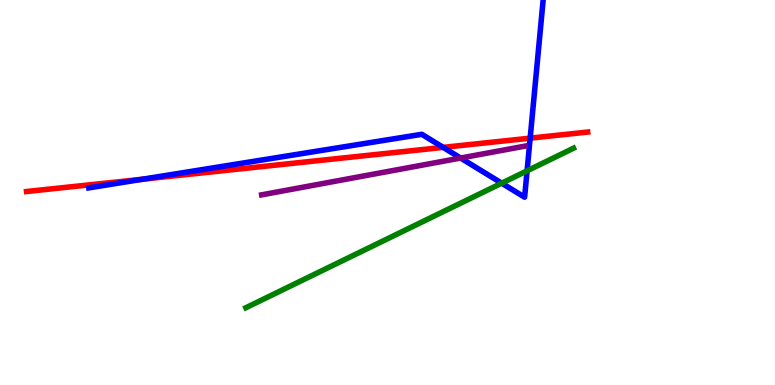[{'lines': ['blue', 'red'], 'intersections': [{'x': 1.84, 'y': 5.34}, {'x': 5.72, 'y': 6.17}, {'x': 6.84, 'y': 6.41}]}, {'lines': ['green', 'red'], 'intersections': []}, {'lines': ['purple', 'red'], 'intersections': []}, {'lines': ['blue', 'green'], 'intersections': [{'x': 6.47, 'y': 5.24}, {'x': 6.8, 'y': 5.56}]}, {'lines': ['blue', 'purple'], 'intersections': [{'x': 5.94, 'y': 5.9}]}, {'lines': ['green', 'purple'], 'intersections': []}]